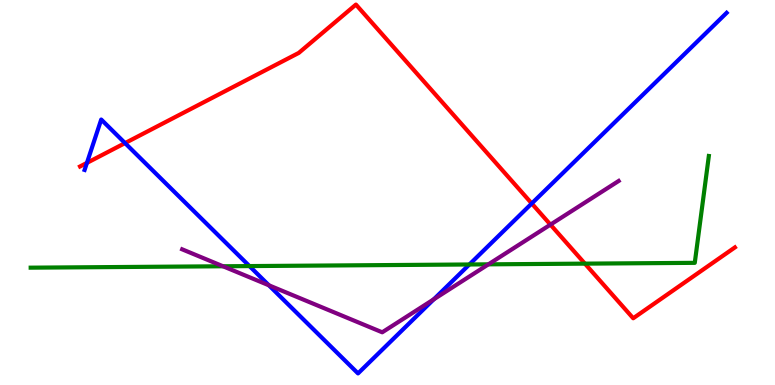[{'lines': ['blue', 'red'], 'intersections': [{'x': 1.12, 'y': 5.77}, {'x': 1.61, 'y': 6.28}, {'x': 6.86, 'y': 4.71}]}, {'lines': ['green', 'red'], 'intersections': [{'x': 7.55, 'y': 3.15}]}, {'lines': ['purple', 'red'], 'intersections': [{'x': 7.1, 'y': 4.17}]}, {'lines': ['blue', 'green'], 'intersections': [{'x': 3.22, 'y': 3.09}, {'x': 6.06, 'y': 3.13}]}, {'lines': ['blue', 'purple'], 'intersections': [{'x': 3.47, 'y': 2.59}, {'x': 5.6, 'y': 2.23}]}, {'lines': ['green', 'purple'], 'intersections': [{'x': 2.88, 'y': 3.08}, {'x': 6.3, 'y': 3.13}]}]